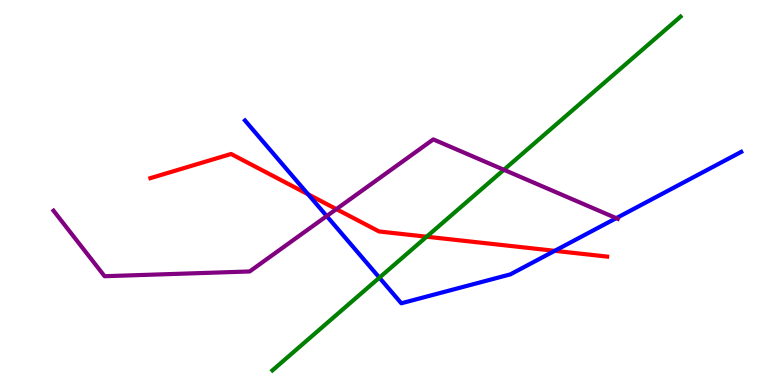[{'lines': ['blue', 'red'], 'intersections': [{'x': 3.98, 'y': 4.95}, {'x': 7.16, 'y': 3.49}]}, {'lines': ['green', 'red'], 'intersections': [{'x': 5.51, 'y': 3.85}]}, {'lines': ['purple', 'red'], 'intersections': [{'x': 4.34, 'y': 4.57}]}, {'lines': ['blue', 'green'], 'intersections': [{'x': 4.9, 'y': 2.79}]}, {'lines': ['blue', 'purple'], 'intersections': [{'x': 4.22, 'y': 4.39}, {'x': 7.95, 'y': 4.33}]}, {'lines': ['green', 'purple'], 'intersections': [{'x': 6.5, 'y': 5.59}]}]